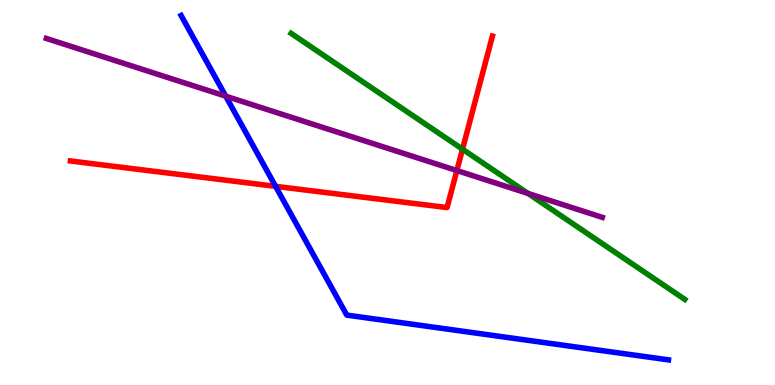[{'lines': ['blue', 'red'], 'intersections': [{'x': 3.56, 'y': 5.16}]}, {'lines': ['green', 'red'], 'intersections': [{'x': 5.97, 'y': 6.12}]}, {'lines': ['purple', 'red'], 'intersections': [{'x': 5.89, 'y': 5.57}]}, {'lines': ['blue', 'green'], 'intersections': []}, {'lines': ['blue', 'purple'], 'intersections': [{'x': 2.91, 'y': 7.5}]}, {'lines': ['green', 'purple'], 'intersections': [{'x': 6.81, 'y': 4.98}]}]